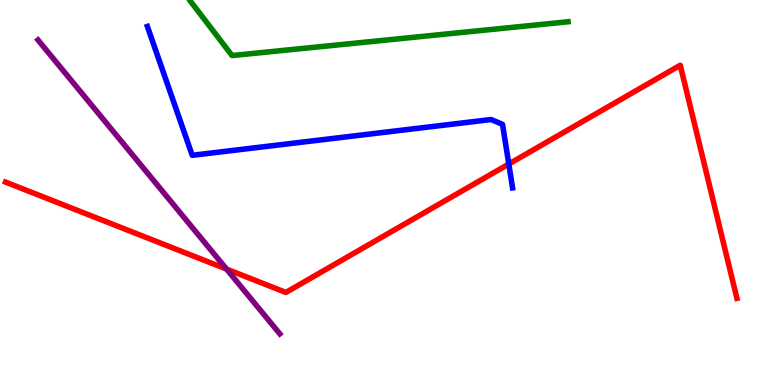[{'lines': ['blue', 'red'], 'intersections': [{'x': 6.57, 'y': 5.74}]}, {'lines': ['green', 'red'], 'intersections': []}, {'lines': ['purple', 'red'], 'intersections': [{'x': 2.92, 'y': 3.01}]}, {'lines': ['blue', 'green'], 'intersections': []}, {'lines': ['blue', 'purple'], 'intersections': []}, {'lines': ['green', 'purple'], 'intersections': []}]